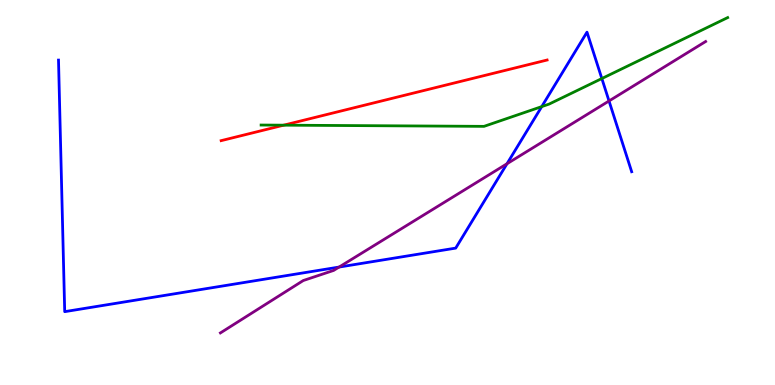[{'lines': ['blue', 'red'], 'intersections': []}, {'lines': ['green', 'red'], 'intersections': [{'x': 3.66, 'y': 6.75}]}, {'lines': ['purple', 'red'], 'intersections': []}, {'lines': ['blue', 'green'], 'intersections': [{'x': 6.99, 'y': 7.23}, {'x': 7.77, 'y': 7.96}]}, {'lines': ['blue', 'purple'], 'intersections': [{'x': 4.38, 'y': 3.06}, {'x': 6.54, 'y': 5.75}, {'x': 7.86, 'y': 7.38}]}, {'lines': ['green', 'purple'], 'intersections': []}]